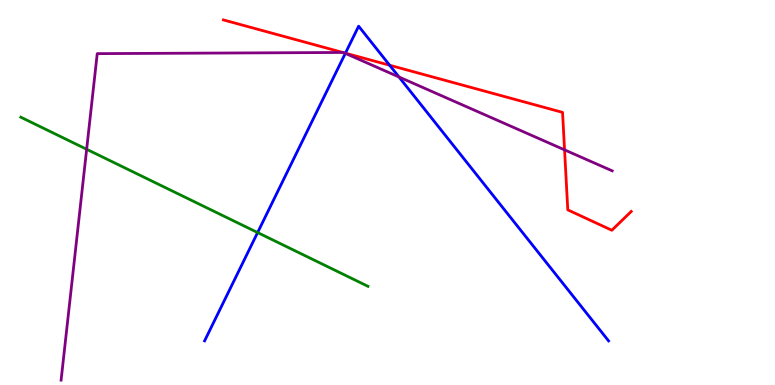[{'lines': ['blue', 'red'], 'intersections': [{'x': 4.46, 'y': 8.62}, {'x': 5.03, 'y': 8.31}]}, {'lines': ['green', 'red'], 'intersections': []}, {'lines': ['purple', 'red'], 'intersections': [{'x': 4.42, 'y': 8.64}, {'x': 4.44, 'y': 8.63}, {'x': 7.28, 'y': 6.11}]}, {'lines': ['blue', 'green'], 'intersections': [{'x': 3.32, 'y': 3.96}]}, {'lines': ['blue', 'purple'], 'intersections': [{'x': 4.46, 'y': 8.61}, {'x': 5.15, 'y': 8.0}]}, {'lines': ['green', 'purple'], 'intersections': [{'x': 1.12, 'y': 6.12}]}]